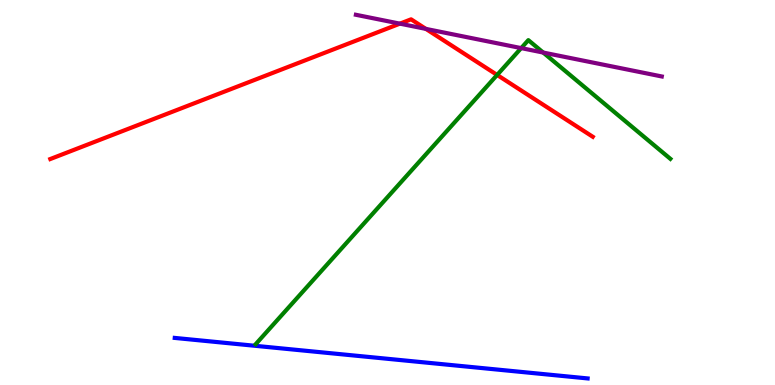[{'lines': ['blue', 'red'], 'intersections': []}, {'lines': ['green', 'red'], 'intersections': [{'x': 6.41, 'y': 8.05}]}, {'lines': ['purple', 'red'], 'intersections': [{'x': 5.16, 'y': 9.39}, {'x': 5.5, 'y': 9.25}]}, {'lines': ['blue', 'green'], 'intersections': []}, {'lines': ['blue', 'purple'], 'intersections': []}, {'lines': ['green', 'purple'], 'intersections': [{'x': 6.72, 'y': 8.75}, {'x': 7.01, 'y': 8.64}]}]